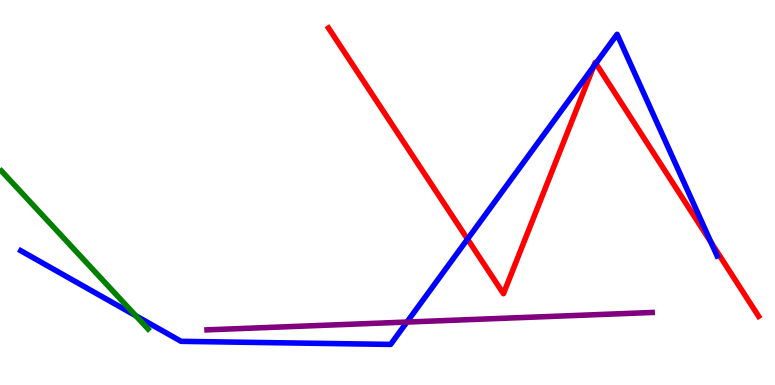[{'lines': ['blue', 'red'], 'intersections': [{'x': 6.03, 'y': 3.79}, {'x': 7.66, 'y': 8.27}, {'x': 7.69, 'y': 8.35}, {'x': 9.17, 'y': 3.71}]}, {'lines': ['green', 'red'], 'intersections': []}, {'lines': ['purple', 'red'], 'intersections': []}, {'lines': ['blue', 'green'], 'intersections': [{'x': 1.75, 'y': 1.8}]}, {'lines': ['blue', 'purple'], 'intersections': [{'x': 5.25, 'y': 1.63}]}, {'lines': ['green', 'purple'], 'intersections': []}]